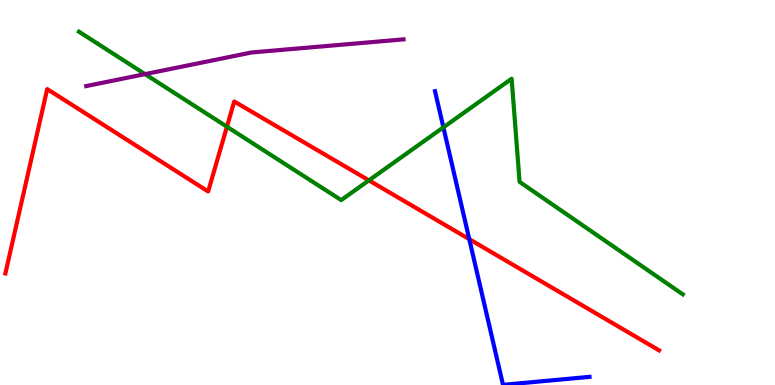[{'lines': ['blue', 'red'], 'intersections': [{'x': 6.06, 'y': 3.79}]}, {'lines': ['green', 'red'], 'intersections': [{'x': 2.93, 'y': 6.71}, {'x': 4.76, 'y': 5.32}]}, {'lines': ['purple', 'red'], 'intersections': []}, {'lines': ['blue', 'green'], 'intersections': [{'x': 5.72, 'y': 6.69}]}, {'lines': ['blue', 'purple'], 'intersections': []}, {'lines': ['green', 'purple'], 'intersections': [{'x': 1.87, 'y': 8.07}]}]